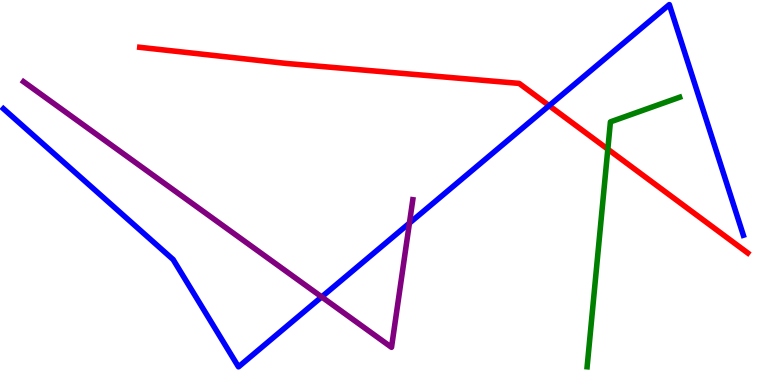[{'lines': ['blue', 'red'], 'intersections': [{'x': 7.09, 'y': 7.26}]}, {'lines': ['green', 'red'], 'intersections': [{'x': 7.84, 'y': 6.13}]}, {'lines': ['purple', 'red'], 'intersections': []}, {'lines': ['blue', 'green'], 'intersections': []}, {'lines': ['blue', 'purple'], 'intersections': [{'x': 4.15, 'y': 2.29}, {'x': 5.28, 'y': 4.2}]}, {'lines': ['green', 'purple'], 'intersections': []}]